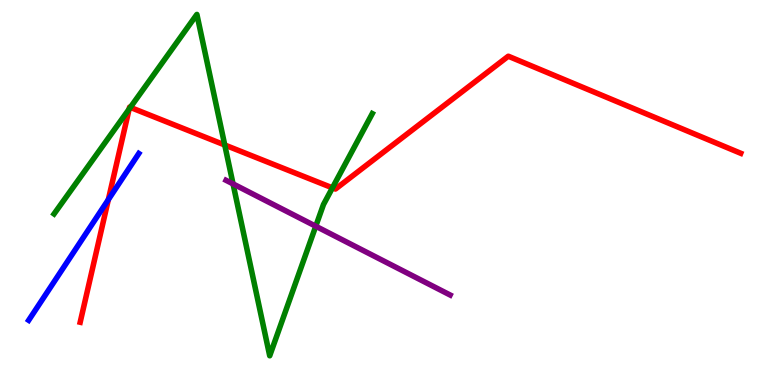[{'lines': ['blue', 'red'], 'intersections': [{'x': 1.4, 'y': 4.81}]}, {'lines': ['green', 'red'], 'intersections': [{'x': 1.67, 'y': 7.17}, {'x': 1.68, 'y': 7.21}, {'x': 2.9, 'y': 6.23}, {'x': 4.29, 'y': 5.12}]}, {'lines': ['purple', 'red'], 'intersections': []}, {'lines': ['blue', 'green'], 'intersections': []}, {'lines': ['blue', 'purple'], 'intersections': []}, {'lines': ['green', 'purple'], 'intersections': [{'x': 3.01, 'y': 5.22}, {'x': 4.07, 'y': 4.12}]}]